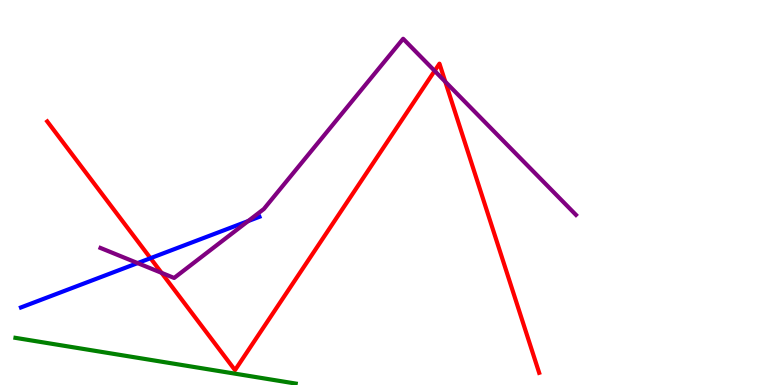[{'lines': ['blue', 'red'], 'intersections': [{'x': 1.94, 'y': 3.29}]}, {'lines': ['green', 'red'], 'intersections': []}, {'lines': ['purple', 'red'], 'intersections': [{'x': 2.08, 'y': 2.91}, {'x': 5.61, 'y': 8.16}, {'x': 5.75, 'y': 7.88}]}, {'lines': ['blue', 'green'], 'intersections': []}, {'lines': ['blue', 'purple'], 'intersections': [{'x': 1.78, 'y': 3.17}, {'x': 3.2, 'y': 4.26}]}, {'lines': ['green', 'purple'], 'intersections': []}]